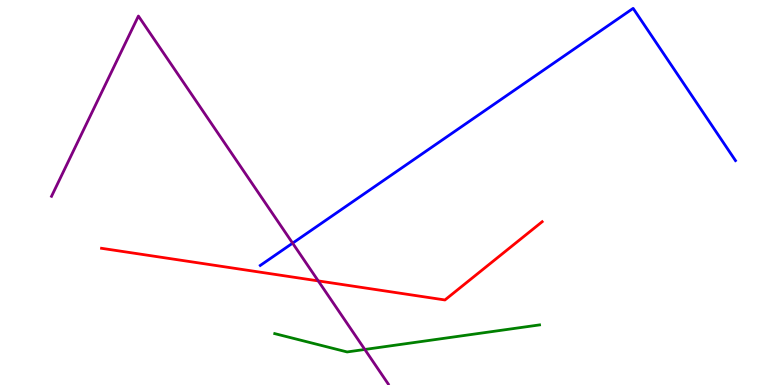[{'lines': ['blue', 'red'], 'intersections': []}, {'lines': ['green', 'red'], 'intersections': []}, {'lines': ['purple', 'red'], 'intersections': [{'x': 4.11, 'y': 2.7}]}, {'lines': ['blue', 'green'], 'intersections': []}, {'lines': ['blue', 'purple'], 'intersections': [{'x': 3.78, 'y': 3.68}]}, {'lines': ['green', 'purple'], 'intersections': [{'x': 4.71, 'y': 0.923}]}]